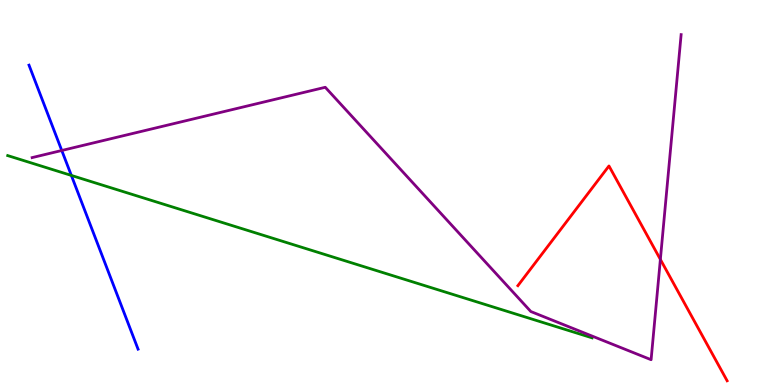[{'lines': ['blue', 'red'], 'intersections': []}, {'lines': ['green', 'red'], 'intersections': []}, {'lines': ['purple', 'red'], 'intersections': [{'x': 8.52, 'y': 3.26}]}, {'lines': ['blue', 'green'], 'intersections': [{'x': 0.921, 'y': 5.44}]}, {'lines': ['blue', 'purple'], 'intersections': [{'x': 0.797, 'y': 6.09}]}, {'lines': ['green', 'purple'], 'intersections': []}]